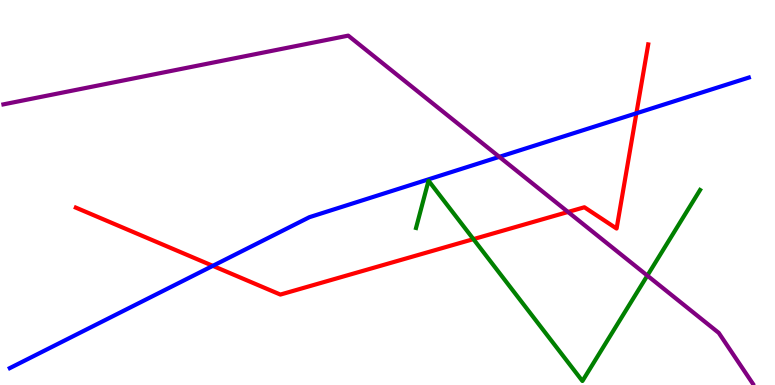[{'lines': ['blue', 'red'], 'intersections': [{'x': 2.75, 'y': 3.09}, {'x': 8.21, 'y': 7.06}]}, {'lines': ['green', 'red'], 'intersections': [{'x': 6.11, 'y': 3.79}]}, {'lines': ['purple', 'red'], 'intersections': [{'x': 7.33, 'y': 4.49}]}, {'lines': ['blue', 'green'], 'intersections': []}, {'lines': ['blue', 'purple'], 'intersections': [{'x': 6.44, 'y': 5.93}]}, {'lines': ['green', 'purple'], 'intersections': [{'x': 8.35, 'y': 2.84}]}]